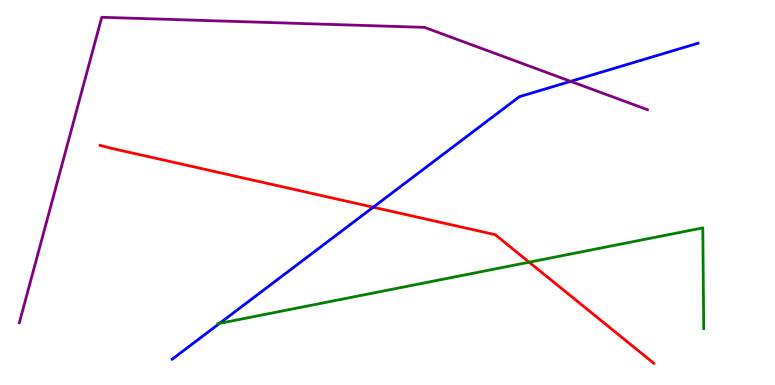[{'lines': ['blue', 'red'], 'intersections': [{'x': 4.82, 'y': 4.62}]}, {'lines': ['green', 'red'], 'intersections': [{'x': 6.83, 'y': 3.19}]}, {'lines': ['purple', 'red'], 'intersections': []}, {'lines': ['blue', 'green'], 'intersections': [{'x': 2.83, 'y': 1.6}]}, {'lines': ['blue', 'purple'], 'intersections': [{'x': 7.36, 'y': 7.89}]}, {'lines': ['green', 'purple'], 'intersections': []}]